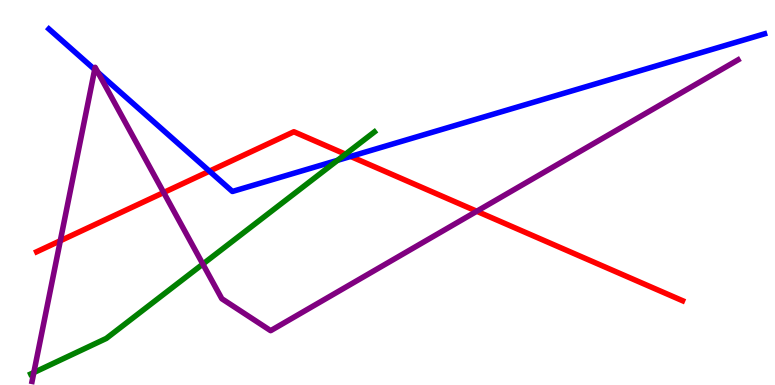[{'lines': ['blue', 'red'], 'intersections': [{'x': 2.7, 'y': 5.55}, {'x': 4.52, 'y': 5.94}]}, {'lines': ['green', 'red'], 'intersections': [{'x': 4.46, 'y': 5.99}]}, {'lines': ['purple', 'red'], 'intersections': [{'x': 0.778, 'y': 3.75}, {'x': 2.11, 'y': 5.0}, {'x': 6.15, 'y': 4.51}]}, {'lines': ['blue', 'green'], 'intersections': [{'x': 4.36, 'y': 5.84}]}, {'lines': ['blue', 'purple'], 'intersections': [{'x': 1.22, 'y': 8.19}, {'x': 1.26, 'y': 8.12}]}, {'lines': ['green', 'purple'], 'intersections': [{'x': 0.437, 'y': 0.324}, {'x': 2.62, 'y': 3.14}]}]